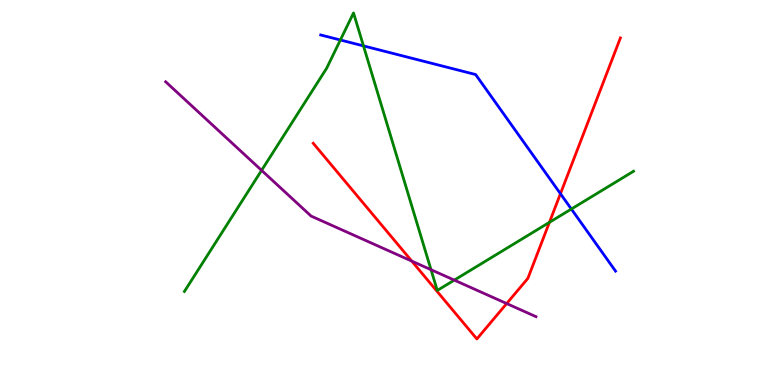[{'lines': ['blue', 'red'], 'intersections': [{'x': 7.23, 'y': 4.97}]}, {'lines': ['green', 'red'], 'intersections': [{'x': 7.09, 'y': 4.22}]}, {'lines': ['purple', 'red'], 'intersections': [{'x': 5.31, 'y': 3.22}, {'x': 6.54, 'y': 2.12}]}, {'lines': ['blue', 'green'], 'intersections': [{'x': 4.39, 'y': 8.96}, {'x': 4.69, 'y': 8.81}, {'x': 7.37, 'y': 4.57}]}, {'lines': ['blue', 'purple'], 'intersections': []}, {'lines': ['green', 'purple'], 'intersections': [{'x': 3.38, 'y': 5.58}, {'x': 5.56, 'y': 2.99}, {'x': 5.86, 'y': 2.72}]}]